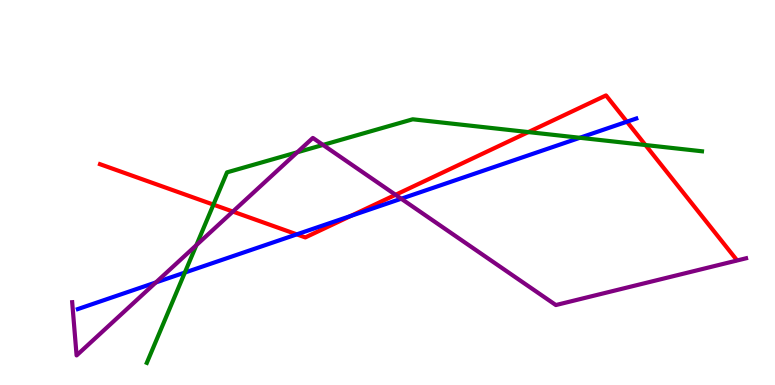[{'lines': ['blue', 'red'], 'intersections': [{'x': 3.83, 'y': 3.91}, {'x': 4.53, 'y': 4.39}, {'x': 8.09, 'y': 6.84}]}, {'lines': ['green', 'red'], 'intersections': [{'x': 2.75, 'y': 4.68}, {'x': 6.82, 'y': 6.57}, {'x': 8.33, 'y': 6.23}]}, {'lines': ['purple', 'red'], 'intersections': [{'x': 3.0, 'y': 4.5}, {'x': 5.1, 'y': 4.94}]}, {'lines': ['blue', 'green'], 'intersections': [{'x': 2.38, 'y': 2.92}, {'x': 7.48, 'y': 6.42}]}, {'lines': ['blue', 'purple'], 'intersections': [{'x': 2.01, 'y': 2.66}, {'x': 5.18, 'y': 4.84}]}, {'lines': ['green', 'purple'], 'intersections': [{'x': 2.53, 'y': 3.63}, {'x': 3.84, 'y': 6.04}, {'x': 4.17, 'y': 6.24}]}]